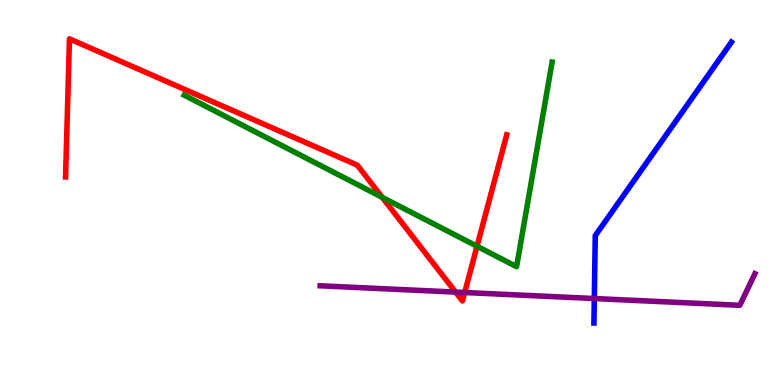[{'lines': ['blue', 'red'], 'intersections': []}, {'lines': ['green', 'red'], 'intersections': [{'x': 4.93, 'y': 4.87}, {'x': 6.16, 'y': 3.6}]}, {'lines': ['purple', 'red'], 'intersections': [{'x': 5.88, 'y': 2.41}, {'x': 6.0, 'y': 2.4}]}, {'lines': ['blue', 'green'], 'intersections': []}, {'lines': ['blue', 'purple'], 'intersections': [{'x': 7.67, 'y': 2.25}]}, {'lines': ['green', 'purple'], 'intersections': []}]